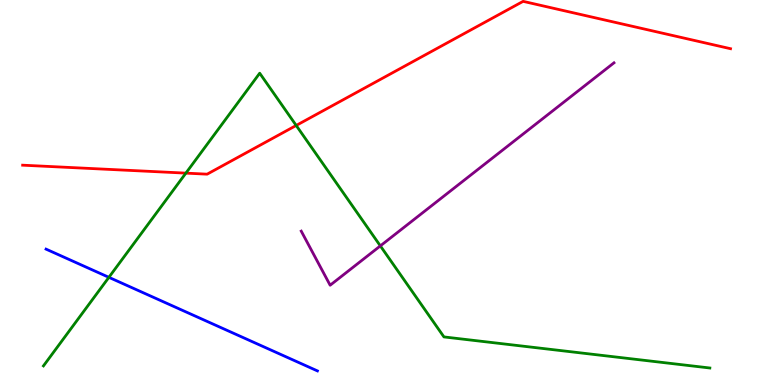[{'lines': ['blue', 'red'], 'intersections': []}, {'lines': ['green', 'red'], 'intersections': [{'x': 2.4, 'y': 5.5}, {'x': 3.82, 'y': 6.74}]}, {'lines': ['purple', 'red'], 'intersections': []}, {'lines': ['blue', 'green'], 'intersections': [{'x': 1.4, 'y': 2.8}]}, {'lines': ['blue', 'purple'], 'intersections': []}, {'lines': ['green', 'purple'], 'intersections': [{'x': 4.91, 'y': 3.61}]}]